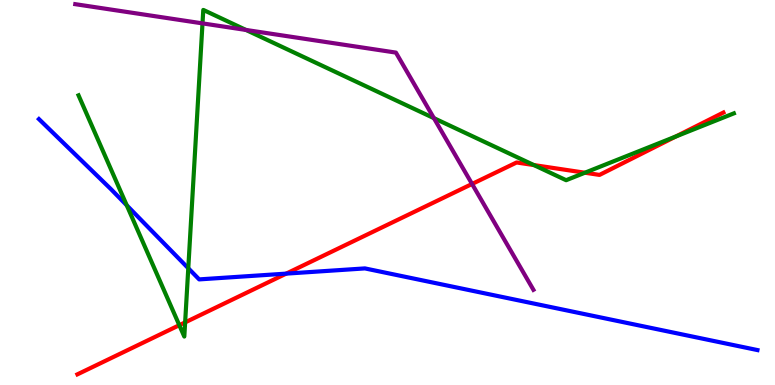[{'lines': ['blue', 'red'], 'intersections': [{'x': 3.69, 'y': 2.89}]}, {'lines': ['green', 'red'], 'intersections': [{'x': 2.31, 'y': 1.55}, {'x': 2.39, 'y': 1.63}, {'x': 6.89, 'y': 5.71}, {'x': 7.55, 'y': 5.51}, {'x': 8.72, 'y': 6.46}]}, {'lines': ['purple', 'red'], 'intersections': [{'x': 6.09, 'y': 5.22}]}, {'lines': ['blue', 'green'], 'intersections': [{'x': 1.64, 'y': 4.67}, {'x': 2.43, 'y': 3.03}]}, {'lines': ['blue', 'purple'], 'intersections': []}, {'lines': ['green', 'purple'], 'intersections': [{'x': 2.61, 'y': 9.39}, {'x': 3.17, 'y': 9.22}, {'x': 5.6, 'y': 6.93}]}]